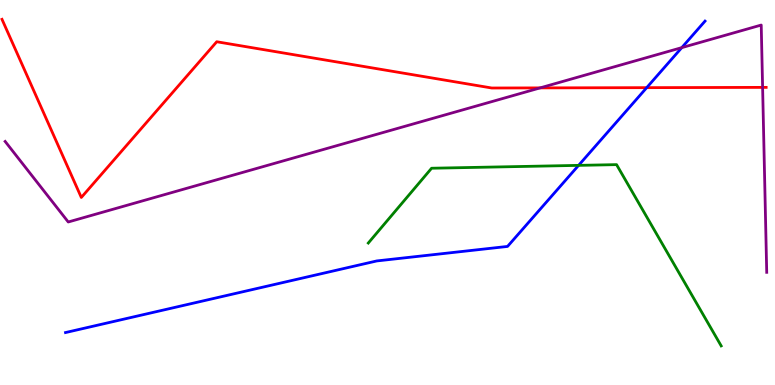[{'lines': ['blue', 'red'], 'intersections': [{'x': 8.34, 'y': 7.72}]}, {'lines': ['green', 'red'], 'intersections': []}, {'lines': ['purple', 'red'], 'intersections': [{'x': 6.97, 'y': 7.72}, {'x': 9.84, 'y': 7.73}]}, {'lines': ['blue', 'green'], 'intersections': [{'x': 7.47, 'y': 5.7}]}, {'lines': ['blue', 'purple'], 'intersections': [{'x': 8.8, 'y': 8.76}]}, {'lines': ['green', 'purple'], 'intersections': []}]